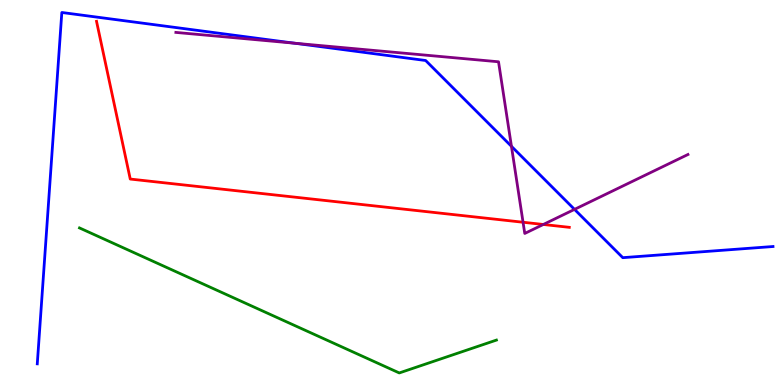[{'lines': ['blue', 'red'], 'intersections': []}, {'lines': ['green', 'red'], 'intersections': []}, {'lines': ['purple', 'red'], 'intersections': [{'x': 6.75, 'y': 4.23}, {'x': 7.01, 'y': 4.17}]}, {'lines': ['blue', 'green'], 'intersections': []}, {'lines': ['blue', 'purple'], 'intersections': [{'x': 3.8, 'y': 8.88}, {'x': 6.6, 'y': 6.2}, {'x': 7.41, 'y': 4.56}]}, {'lines': ['green', 'purple'], 'intersections': []}]